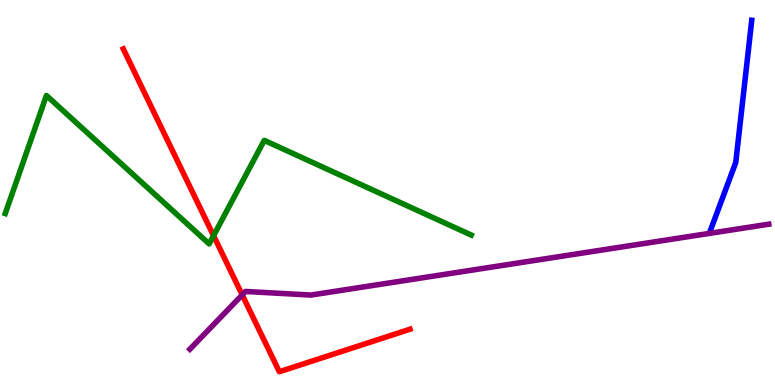[{'lines': ['blue', 'red'], 'intersections': []}, {'lines': ['green', 'red'], 'intersections': [{'x': 2.76, 'y': 3.88}]}, {'lines': ['purple', 'red'], 'intersections': [{'x': 3.13, 'y': 2.34}]}, {'lines': ['blue', 'green'], 'intersections': []}, {'lines': ['blue', 'purple'], 'intersections': []}, {'lines': ['green', 'purple'], 'intersections': []}]